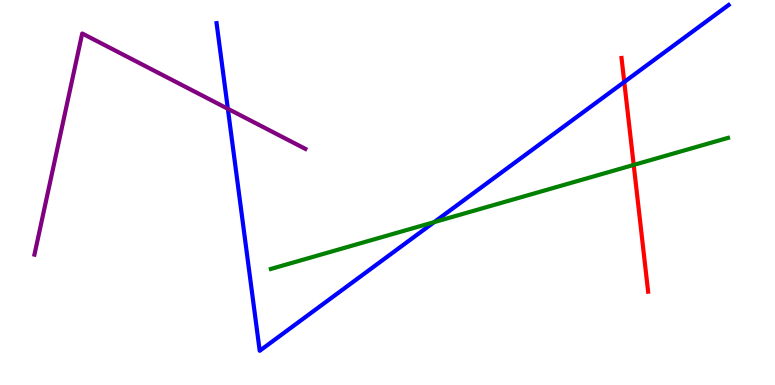[{'lines': ['blue', 'red'], 'intersections': [{'x': 8.05, 'y': 7.87}]}, {'lines': ['green', 'red'], 'intersections': [{'x': 8.18, 'y': 5.72}]}, {'lines': ['purple', 'red'], 'intersections': []}, {'lines': ['blue', 'green'], 'intersections': [{'x': 5.6, 'y': 4.23}]}, {'lines': ['blue', 'purple'], 'intersections': [{'x': 2.94, 'y': 7.17}]}, {'lines': ['green', 'purple'], 'intersections': []}]